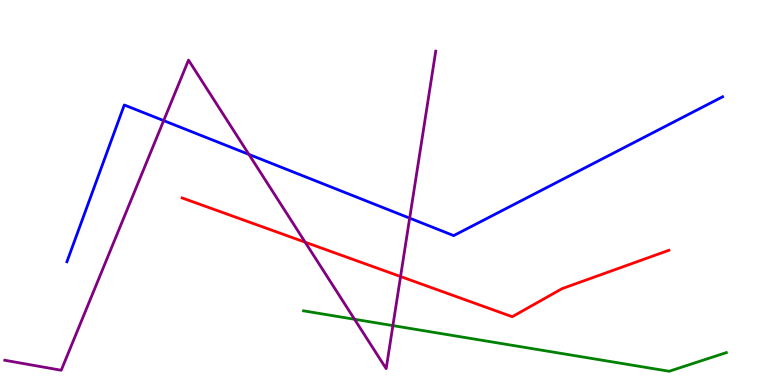[{'lines': ['blue', 'red'], 'intersections': []}, {'lines': ['green', 'red'], 'intersections': []}, {'lines': ['purple', 'red'], 'intersections': [{'x': 3.94, 'y': 3.71}, {'x': 5.17, 'y': 2.82}]}, {'lines': ['blue', 'green'], 'intersections': []}, {'lines': ['blue', 'purple'], 'intersections': [{'x': 2.11, 'y': 6.87}, {'x': 3.21, 'y': 5.99}, {'x': 5.29, 'y': 4.33}]}, {'lines': ['green', 'purple'], 'intersections': [{'x': 4.57, 'y': 1.71}, {'x': 5.07, 'y': 1.54}]}]